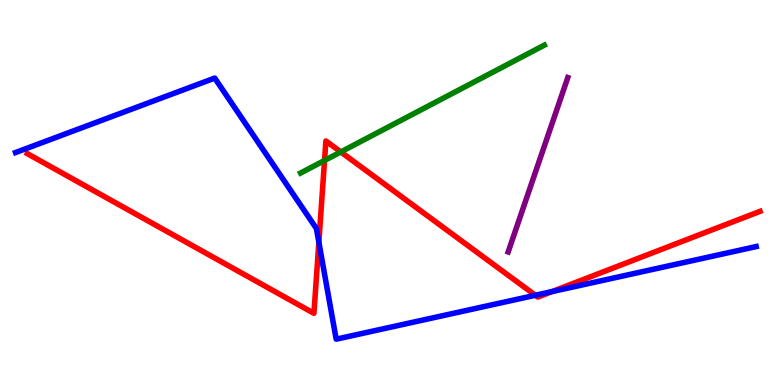[{'lines': ['blue', 'red'], 'intersections': [{'x': 4.11, 'y': 3.71}, {'x': 6.91, 'y': 2.33}, {'x': 7.12, 'y': 2.43}]}, {'lines': ['green', 'red'], 'intersections': [{'x': 4.19, 'y': 5.83}, {'x': 4.4, 'y': 6.05}]}, {'lines': ['purple', 'red'], 'intersections': []}, {'lines': ['blue', 'green'], 'intersections': []}, {'lines': ['blue', 'purple'], 'intersections': []}, {'lines': ['green', 'purple'], 'intersections': []}]